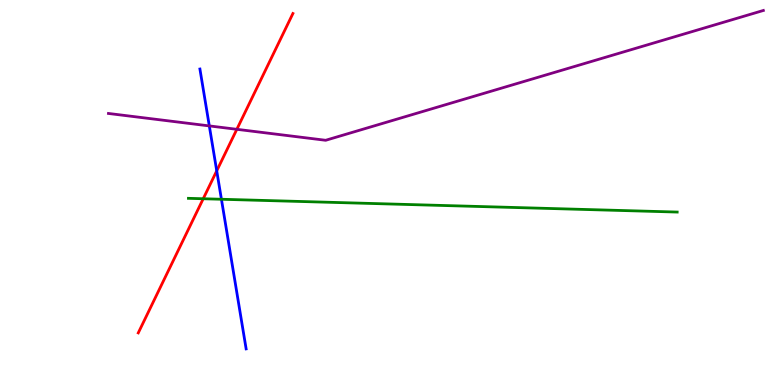[{'lines': ['blue', 'red'], 'intersections': [{'x': 2.8, 'y': 5.56}]}, {'lines': ['green', 'red'], 'intersections': [{'x': 2.62, 'y': 4.84}]}, {'lines': ['purple', 'red'], 'intersections': [{'x': 3.06, 'y': 6.64}]}, {'lines': ['blue', 'green'], 'intersections': [{'x': 2.86, 'y': 4.82}]}, {'lines': ['blue', 'purple'], 'intersections': [{'x': 2.7, 'y': 6.73}]}, {'lines': ['green', 'purple'], 'intersections': []}]